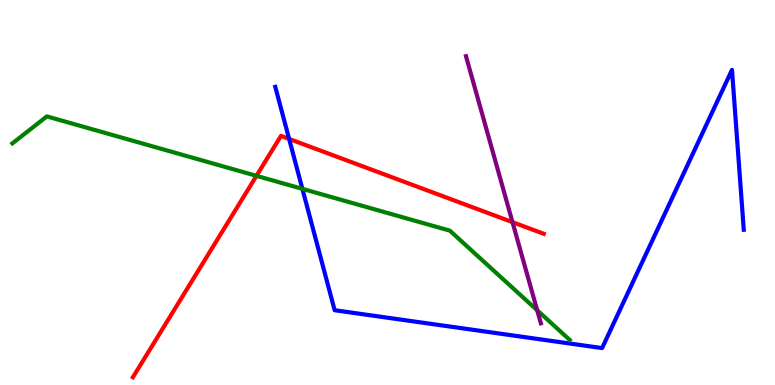[{'lines': ['blue', 'red'], 'intersections': [{'x': 3.73, 'y': 6.39}]}, {'lines': ['green', 'red'], 'intersections': [{'x': 3.31, 'y': 5.43}]}, {'lines': ['purple', 'red'], 'intersections': [{'x': 6.61, 'y': 4.23}]}, {'lines': ['blue', 'green'], 'intersections': [{'x': 3.9, 'y': 5.09}]}, {'lines': ['blue', 'purple'], 'intersections': []}, {'lines': ['green', 'purple'], 'intersections': [{'x': 6.93, 'y': 1.94}]}]